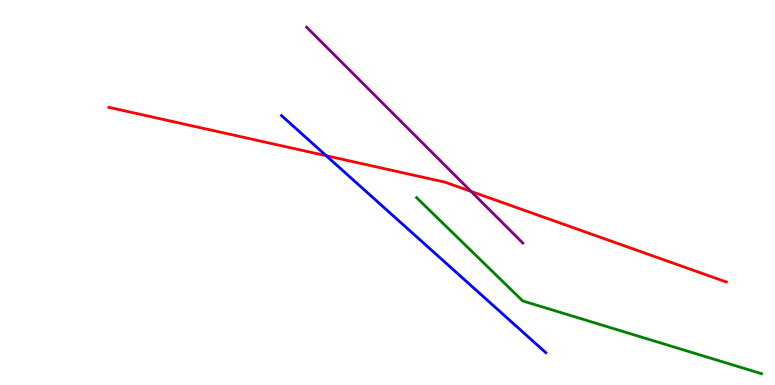[{'lines': ['blue', 'red'], 'intersections': [{'x': 4.21, 'y': 5.96}]}, {'lines': ['green', 'red'], 'intersections': []}, {'lines': ['purple', 'red'], 'intersections': [{'x': 6.08, 'y': 5.03}]}, {'lines': ['blue', 'green'], 'intersections': []}, {'lines': ['blue', 'purple'], 'intersections': []}, {'lines': ['green', 'purple'], 'intersections': []}]